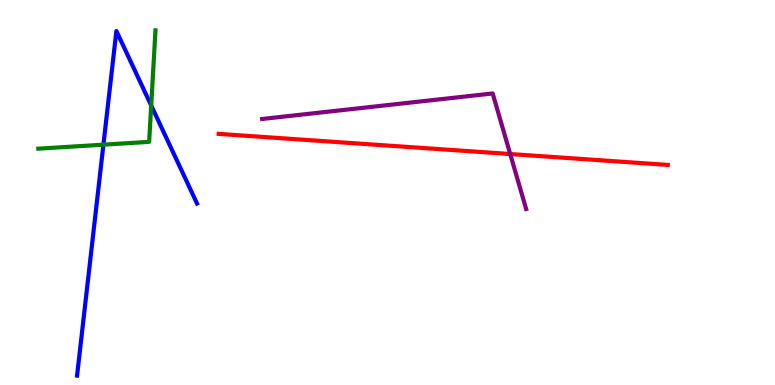[{'lines': ['blue', 'red'], 'intersections': []}, {'lines': ['green', 'red'], 'intersections': []}, {'lines': ['purple', 'red'], 'intersections': [{'x': 6.58, 'y': 6.0}]}, {'lines': ['blue', 'green'], 'intersections': [{'x': 1.33, 'y': 6.24}, {'x': 1.95, 'y': 7.26}]}, {'lines': ['blue', 'purple'], 'intersections': []}, {'lines': ['green', 'purple'], 'intersections': []}]